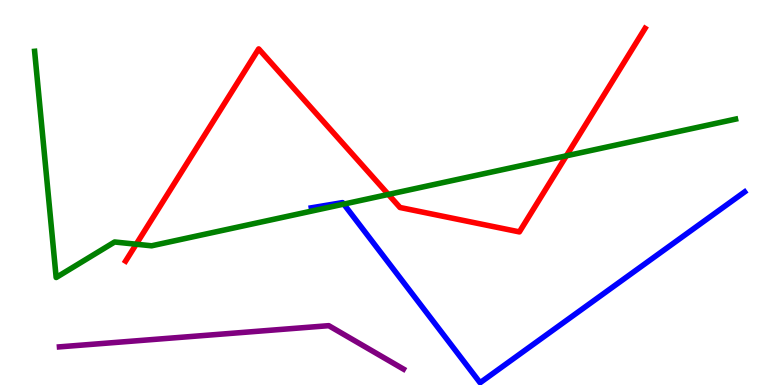[{'lines': ['blue', 'red'], 'intersections': []}, {'lines': ['green', 'red'], 'intersections': [{'x': 1.76, 'y': 3.66}, {'x': 5.01, 'y': 4.95}, {'x': 7.31, 'y': 5.95}]}, {'lines': ['purple', 'red'], 'intersections': []}, {'lines': ['blue', 'green'], 'intersections': [{'x': 4.44, 'y': 4.7}]}, {'lines': ['blue', 'purple'], 'intersections': []}, {'lines': ['green', 'purple'], 'intersections': []}]